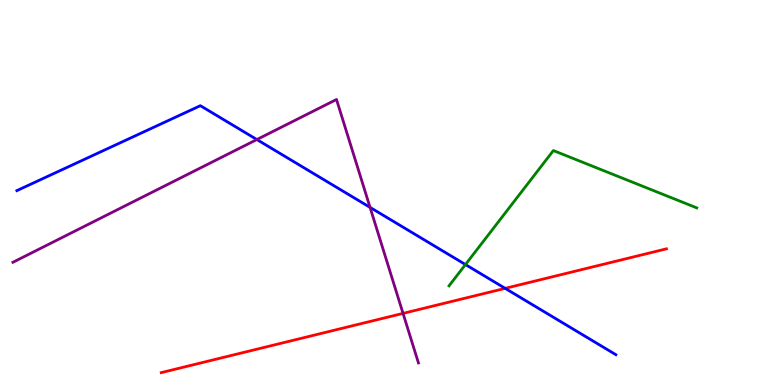[{'lines': ['blue', 'red'], 'intersections': [{'x': 6.52, 'y': 2.51}]}, {'lines': ['green', 'red'], 'intersections': []}, {'lines': ['purple', 'red'], 'intersections': [{'x': 5.2, 'y': 1.86}]}, {'lines': ['blue', 'green'], 'intersections': [{'x': 6.01, 'y': 3.13}]}, {'lines': ['blue', 'purple'], 'intersections': [{'x': 3.31, 'y': 6.38}, {'x': 4.78, 'y': 4.61}]}, {'lines': ['green', 'purple'], 'intersections': []}]